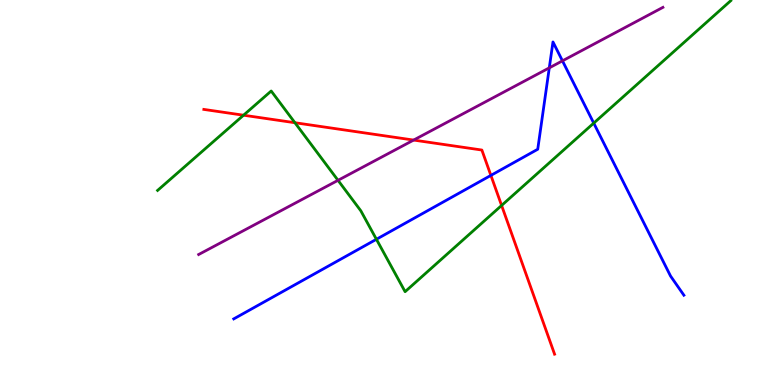[{'lines': ['blue', 'red'], 'intersections': [{'x': 6.33, 'y': 5.44}]}, {'lines': ['green', 'red'], 'intersections': [{'x': 3.14, 'y': 7.01}, {'x': 3.81, 'y': 6.81}, {'x': 6.47, 'y': 4.66}]}, {'lines': ['purple', 'red'], 'intersections': [{'x': 5.34, 'y': 6.36}]}, {'lines': ['blue', 'green'], 'intersections': [{'x': 4.86, 'y': 3.78}, {'x': 7.66, 'y': 6.8}]}, {'lines': ['blue', 'purple'], 'intersections': [{'x': 7.09, 'y': 8.24}, {'x': 7.26, 'y': 8.42}]}, {'lines': ['green', 'purple'], 'intersections': [{'x': 4.36, 'y': 5.32}]}]